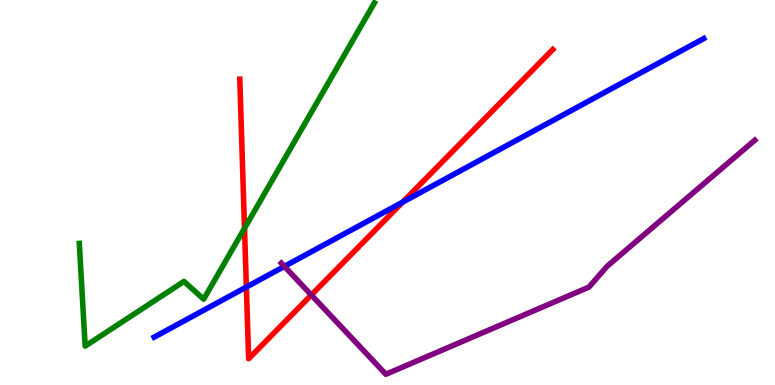[{'lines': ['blue', 'red'], 'intersections': [{'x': 3.18, 'y': 2.54}, {'x': 5.2, 'y': 4.75}]}, {'lines': ['green', 'red'], 'intersections': [{'x': 3.15, 'y': 4.07}]}, {'lines': ['purple', 'red'], 'intersections': [{'x': 4.02, 'y': 2.34}]}, {'lines': ['blue', 'green'], 'intersections': []}, {'lines': ['blue', 'purple'], 'intersections': [{'x': 3.67, 'y': 3.08}]}, {'lines': ['green', 'purple'], 'intersections': []}]